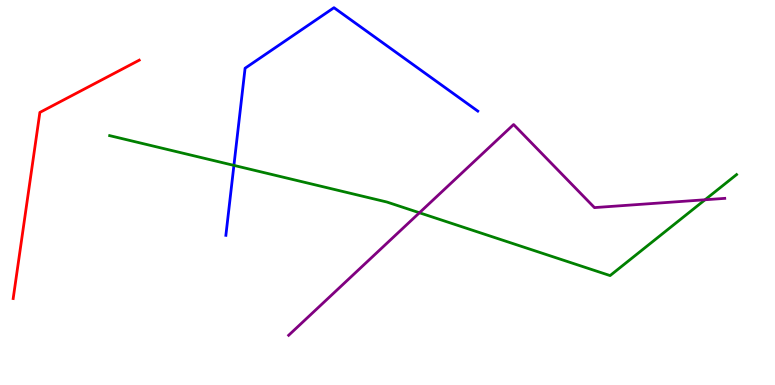[{'lines': ['blue', 'red'], 'intersections': []}, {'lines': ['green', 'red'], 'intersections': []}, {'lines': ['purple', 'red'], 'intersections': []}, {'lines': ['blue', 'green'], 'intersections': [{'x': 3.02, 'y': 5.7}]}, {'lines': ['blue', 'purple'], 'intersections': []}, {'lines': ['green', 'purple'], 'intersections': [{'x': 5.41, 'y': 4.47}, {'x': 9.1, 'y': 4.81}]}]